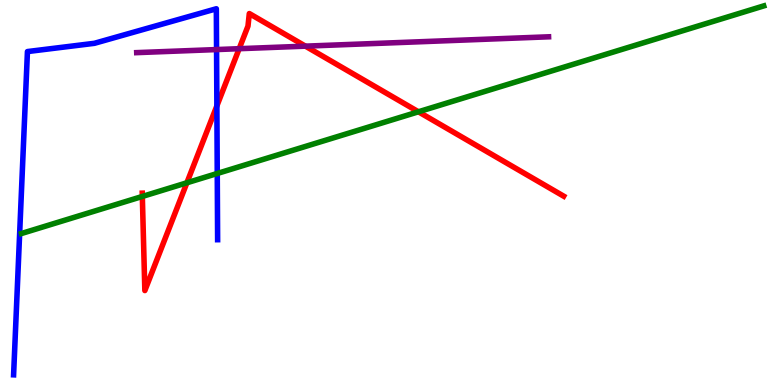[{'lines': ['blue', 'red'], 'intersections': [{'x': 2.8, 'y': 7.25}]}, {'lines': ['green', 'red'], 'intersections': [{'x': 1.84, 'y': 4.9}, {'x': 2.41, 'y': 5.25}, {'x': 5.4, 'y': 7.1}]}, {'lines': ['purple', 'red'], 'intersections': [{'x': 3.09, 'y': 8.74}, {'x': 3.94, 'y': 8.8}]}, {'lines': ['blue', 'green'], 'intersections': [{'x': 2.8, 'y': 5.49}]}, {'lines': ['blue', 'purple'], 'intersections': [{'x': 2.79, 'y': 8.71}]}, {'lines': ['green', 'purple'], 'intersections': []}]